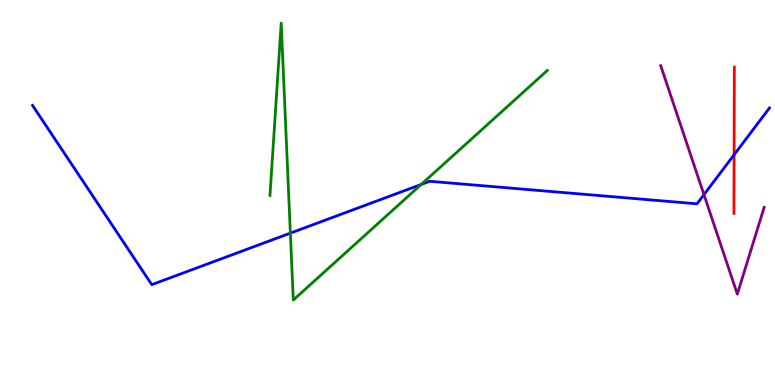[{'lines': ['blue', 'red'], 'intersections': [{'x': 9.47, 'y': 5.98}]}, {'lines': ['green', 'red'], 'intersections': []}, {'lines': ['purple', 'red'], 'intersections': []}, {'lines': ['blue', 'green'], 'intersections': [{'x': 3.75, 'y': 3.94}, {'x': 5.43, 'y': 5.21}]}, {'lines': ['blue', 'purple'], 'intersections': [{'x': 9.08, 'y': 4.94}]}, {'lines': ['green', 'purple'], 'intersections': []}]